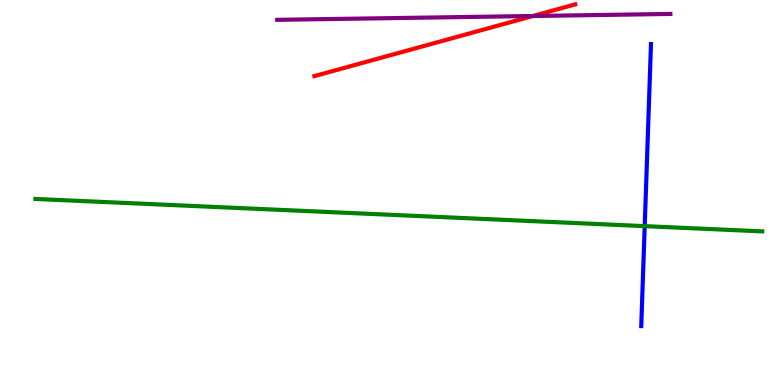[{'lines': ['blue', 'red'], 'intersections': []}, {'lines': ['green', 'red'], 'intersections': []}, {'lines': ['purple', 'red'], 'intersections': [{'x': 6.88, 'y': 9.58}]}, {'lines': ['blue', 'green'], 'intersections': [{'x': 8.32, 'y': 4.13}]}, {'lines': ['blue', 'purple'], 'intersections': []}, {'lines': ['green', 'purple'], 'intersections': []}]